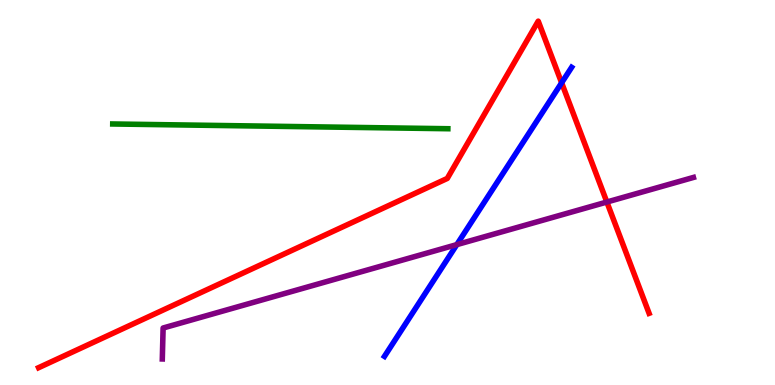[{'lines': ['blue', 'red'], 'intersections': [{'x': 7.25, 'y': 7.85}]}, {'lines': ['green', 'red'], 'intersections': []}, {'lines': ['purple', 'red'], 'intersections': [{'x': 7.83, 'y': 4.75}]}, {'lines': ['blue', 'green'], 'intersections': []}, {'lines': ['blue', 'purple'], 'intersections': [{'x': 5.89, 'y': 3.65}]}, {'lines': ['green', 'purple'], 'intersections': []}]